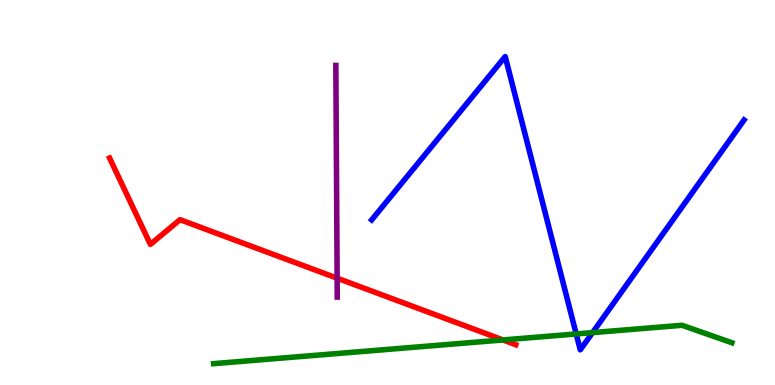[{'lines': ['blue', 'red'], 'intersections': []}, {'lines': ['green', 'red'], 'intersections': [{'x': 6.49, 'y': 1.17}]}, {'lines': ['purple', 'red'], 'intersections': [{'x': 4.35, 'y': 2.77}]}, {'lines': ['blue', 'green'], 'intersections': [{'x': 7.43, 'y': 1.33}, {'x': 7.65, 'y': 1.36}]}, {'lines': ['blue', 'purple'], 'intersections': []}, {'lines': ['green', 'purple'], 'intersections': []}]